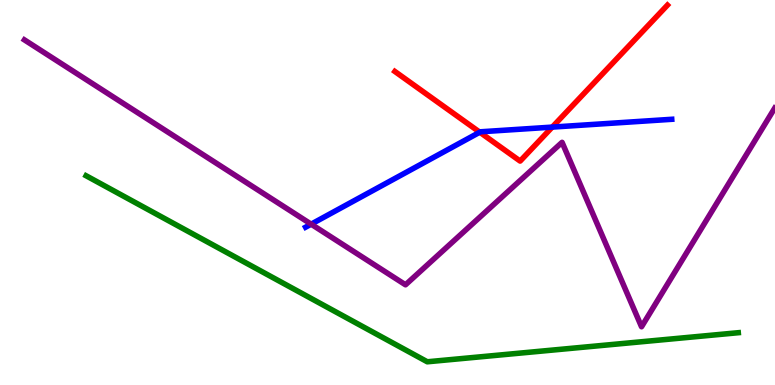[{'lines': ['blue', 'red'], 'intersections': [{'x': 6.19, 'y': 6.57}, {'x': 7.13, 'y': 6.7}]}, {'lines': ['green', 'red'], 'intersections': []}, {'lines': ['purple', 'red'], 'intersections': []}, {'lines': ['blue', 'green'], 'intersections': []}, {'lines': ['blue', 'purple'], 'intersections': [{'x': 4.01, 'y': 4.18}]}, {'lines': ['green', 'purple'], 'intersections': []}]